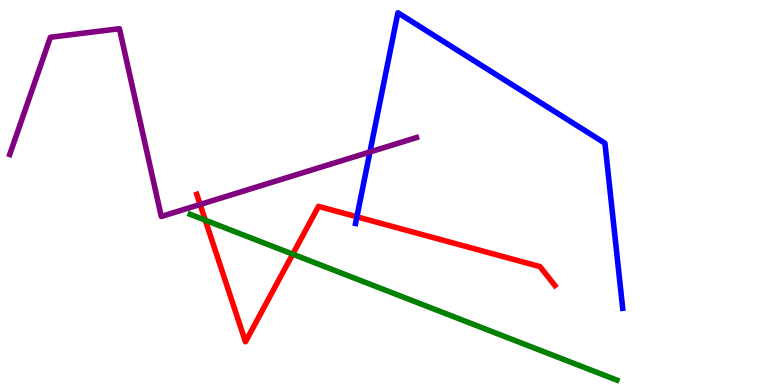[{'lines': ['blue', 'red'], 'intersections': [{'x': 4.61, 'y': 4.37}]}, {'lines': ['green', 'red'], 'intersections': [{'x': 2.65, 'y': 4.28}, {'x': 3.78, 'y': 3.4}]}, {'lines': ['purple', 'red'], 'intersections': [{'x': 2.58, 'y': 4.69}]}, {'lines': ['blue', 'green'], 'intersections': []}, {'lines': ['blue', 'purple'], 'intersections': [{'x': 4.77, 'y': 6.05}]}, {'lines': ['green', 'purple'], 'intersections': []}]